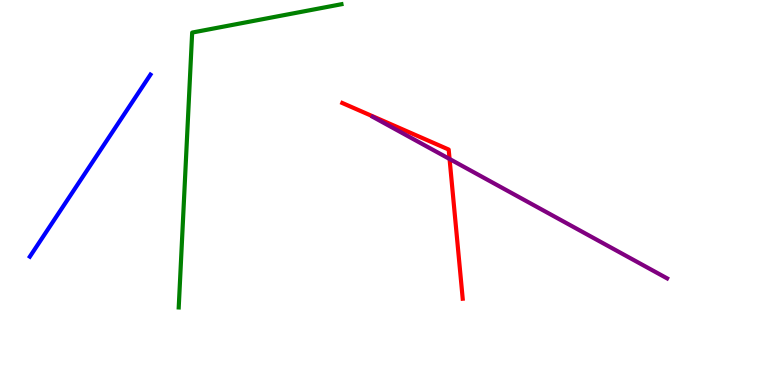[{'lines': ['blue', 'red'], 'intersections': []}, {'lines': ['green', 'red'], 'intersections': []}, {'lines': ['purple', 'red'], 'intersections': [{'x': 5.8, 'y': 5.87}]}, {'lines': ['blue', 'green'], 'intersections': []}, {'lines': ['blue', 'purple'], 'intersections': []}, {'lines': ['green', 'purple'], 'intersections': []}]